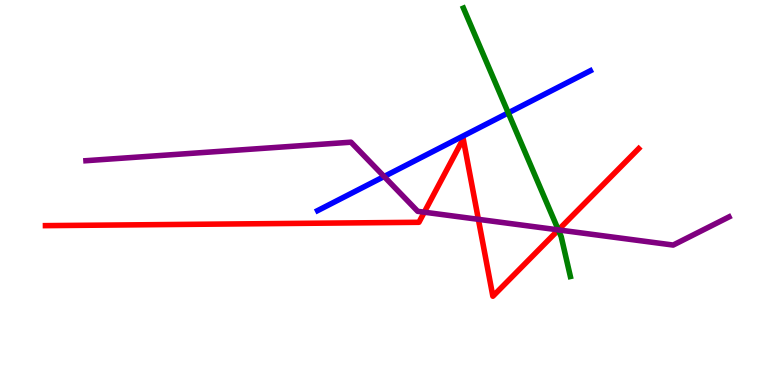[{'lines': ['blue', 'red'], 'intersections': []}, {'lines': ['green', 'red'], 'intersections': [{'x': 7.2, 'y': 4.03}]}, {'lines': ['purple', 'red'], 'intersections': [{'x': 5.47, 'y': 4.49}, {'x': 6.17, 'y': 4.3}, {'x': 7.21, 'y': 4.03}]}, {'lines': ['blue', 'green'], 'intersections': [{'x': 6.56, 'y': 7.07}]}, {'lines': ['blue', 'purple'], 'intersections': [{'x': 4.96, 'y': 5.42}]}, {'lines': ['green', 'purple'], 'intersections': [{'x': 7.2, 'y': 4.03}]}]